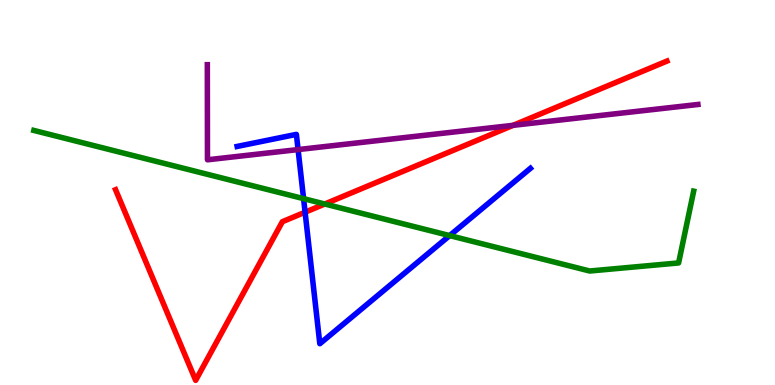[{'lines': ['blue', 'red'], 'intersections': [{'x': 3.94, 'y': 4.49}]}, {'lines': ['green', 'red'], 'intersections': [{'x': 4.19, 'y': 4.7}]}, {'lines': ['purple', 'red'], 'intersections': [{'x': 6.62, 'y': 6.74}]}, {'lines': ['blue', 'green'], 'intersections': [{'x': 3.92, 'y': 4.84}, {'x': 5.8, 'y': 3.88}]}, {'lines': ['blue', 'purple'], 'intersections': [{'x': 3.85, 'y': 6.11}]}, {'lines': ['green', 'purple'], 'intersections': []}]